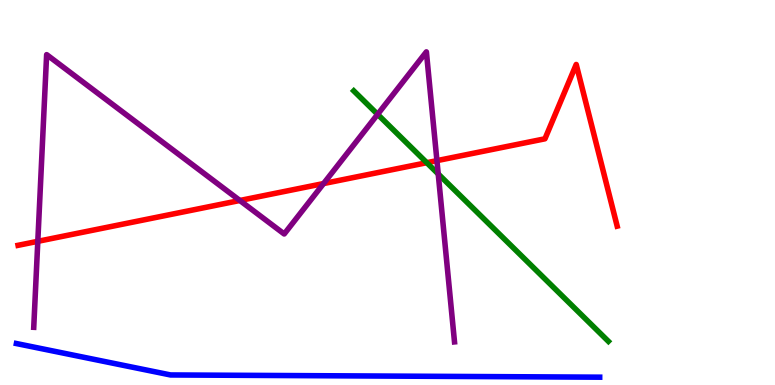[{'lines': ['blue', 'red'], 'intersections': []}, {'lines': ['green', 'red'], 'intersections': [{'x': 5.51, 'y': 5.77}]}, {'lines': ['purple', 'red'], 'intersections': [{'x': 0.488, 'y': 3.73}, {'x': 3.09, 'y': 4.79}, {'x': 4.18, 'y': 5.23}, {'x': 5.64, 'y': 5.83}]}, {'lines': ['blue', 'green'], 'intersections': []}, {'lines': ['blue', 'purple'], 'intersections': []}, {'lines': ['green', 'purple'], 'intersections': [{'x': 4.87, 'y': 7.03}, {'x': 5.65, 'y': 5.48}]}]